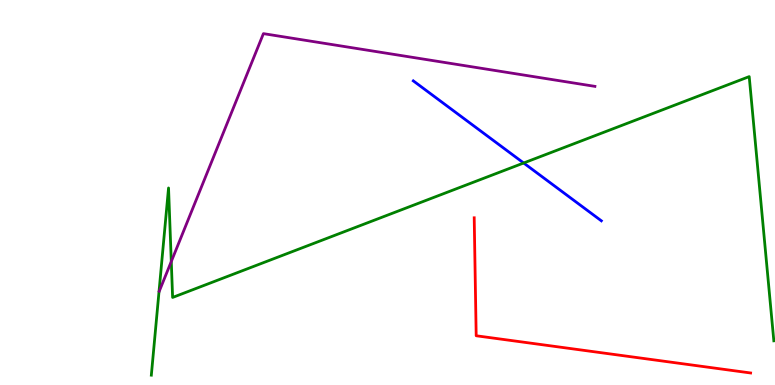[{'lines': ['blue', 'red'], 'intersections': []}, {'lines': ['green', 'red'], 'intersections': []}, {'lines': ['purple', 'red'], 'intersections': []}, {'lines': ['blue', 'green'], 'intersections': [{'x': 6.76, 'y': 5.77}]}, {'lines': ['blue', 'purple'], 'intersections': []}, {'lines': ['green', 'purple'], 'intersections': [{'x': 2.21, 'y': 3.21}]}]